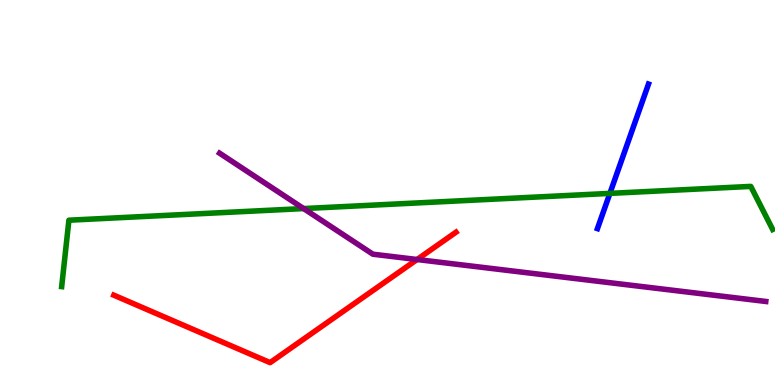[{'lines': ['blue', 'red'], 'intersections': []}, {'lines': ['green', 'red'], 'intersections': []}, {'lines': ['purple', 'red'], 'intersections': [{'x': 5.38, 'y': 3.26}]}, {'lines': ['blue', 'green'], 'intersections': [{'x': 7.87, 'y': 4.98}]}, {'lines': ['blue', 'purple'], 'intersections': []}, {'lines': ['green', 'purple'], 'intersections': [{'x': 3.92, 'y': 4.58}]}]